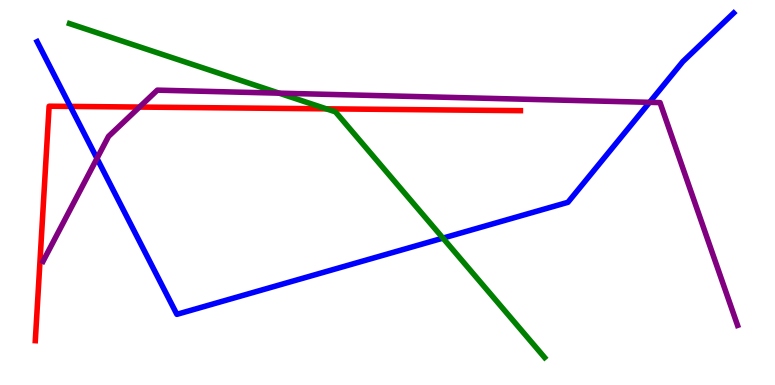[{'lines': ['blue', 'red'], 'intersections': [{'x': 0.907, 'y': 7.24}]}, {'lines': ['green', 'red'], 'intersections': [{'x': 4.21, 'y': 7.17}]}, {'lines': ['purple', 'red'], 'intersections': [{'x': 1.8, 'y': 7.22}]}, {'lines': ['blue', 'green'], 'intersections': [{'x': 5.72, 'y': 3.82}]}, {'lines': ['blue', 'purple'], 'intersections': [{'x': 1.25, 'y': 5.89}, {'x': 8.38, 'y': 7.34}]}, {'lines': ['green', 'purple'], 'intersections': [{'x': 3.6, 'y': 7.58}]}]